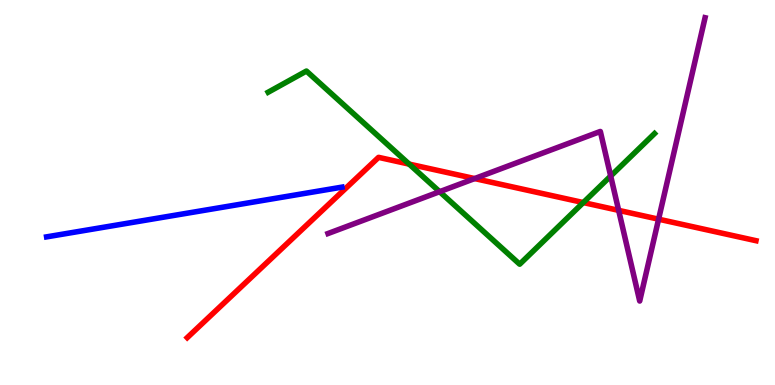[{'lines': ['blue', 'red'], 'intersections': []}, {'lines': ['green', 'red'], 'intersections': [{'x': 5.28, 'y': 5.74}, {'x': 7.53, 'y': 4.74}]}, {'lines': ['purple', 'red'], 'intersections': [{'x': 6.12, 'y': 5.36}, {'x': 7.98, 'y': 4.54}, {'x': 8.5, 'y': 4.31}]}, {'lines': ['blue', 'green'], 'intersections': []}, {'lines': ['blue', 'purple'], 'intersections': []}, {'lines': ['green', 'purple'], 'intersections': [{'x': 5.67, 'y': 5.02}, {'x': 7.88, 'y': 5.43}]}]